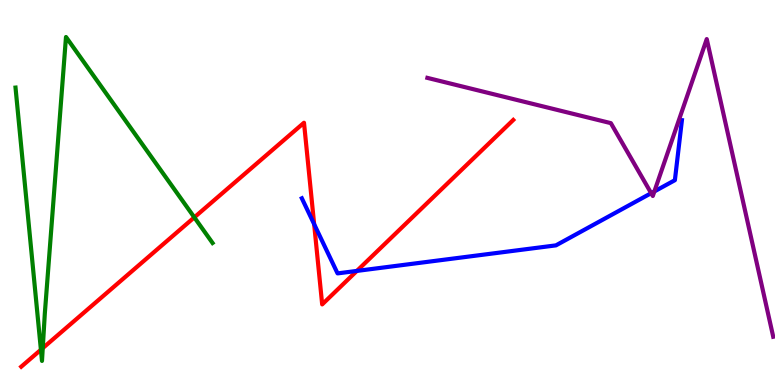[{'lines': ['blue', 'red'], 'intersections': [{'x': 4.05, 'y': 4.18}, {'x': 4.6, 'y': 2.96}]}, {'lines': ['green', 'red'], 'intersections': [{'x': 0.528, 'y': 0.916}, {'x': 0.552, 'y': 0.958}, {'x': 2.51, 'y': 4.35}]}, {'lines': ['purple', 'red'], 'intersections': []}, {'lines': ['blue', 'green'], 'intersections': []}, {'lines': ['blue', 'purple'], 'intersections': [{'x': 8.4, 'y': 4.98}, {'x': 8.44, 'y': 5.03}]}, {'lines': ['green', 'purple'], 'intersections': []}]